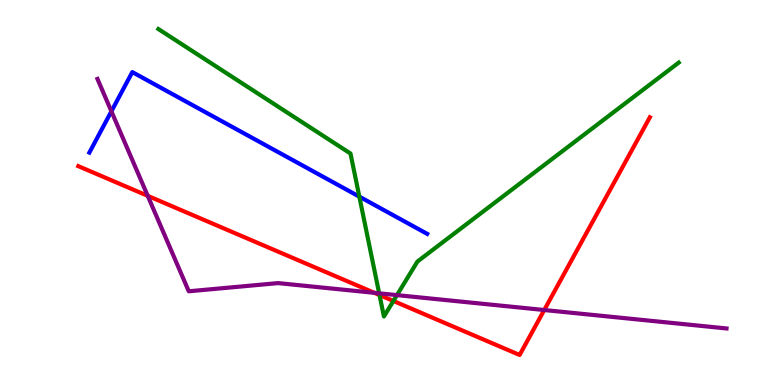[{'lines': ['blue', 'red'], 'intersections': []}, {'lines': ['green', 'red'], 'intersections': [{'x': 4.9, 'y': 2.34}, {'x': 5.08, 'y': 2.18}]}, {'lines': ['purple', 'red'], 'intersections': [{'x': 1.91, 'y': 4.91}, {'x': 4.83, 'y': 2.39}, {'x': 7.02, 'y': 1.95}]}, {'lines': ['blue', 'green'], 'intersections': [{'x': 4.64, 'y': 4.89}]}, {'lines': ['blue', 'purple'], 'intersections': [{'x': 1.44, 'y': 7.11}]}, {'lines': ['green', 'purple'], 'intersections': [{'x': 4.89, 'y': 2.38}, {'x': 5.12, 'y': 2.33}]}]